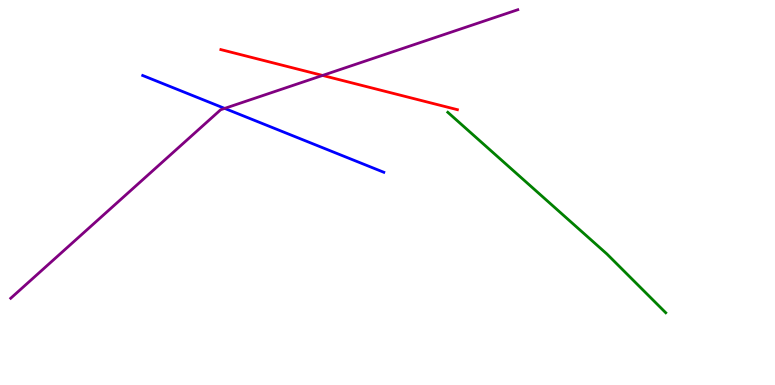[{'lines': ['blue', 'red'], 'intersections': []}, {'lines': ['green', 'red'], 'intersections': []}, {'lines': ['purple', 'red'], 'intersections': [{'x': 4.16, 'y': 8.04}]}, {'lines': ['blue', 'green'], 'intersections': []}, {'lines': ['blue', 'purple'], 'intersections': [{'x': 2.9, 'y': 7.18}]}, {'lines': ['green', 'purple'], 'intersections': []}]